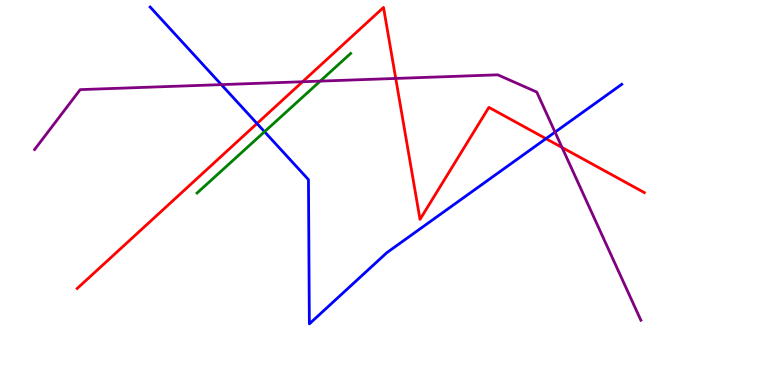[{'lines': ['blue', 'red'], 'intersections': [{'x': 3.32, 'y': 6.79}, {'x': 7.04, 'y': 6.4}]}, {'lines': ['green', 'red'], 'intersections': []}, {'lines': ['purple', 'red'], 'intersections': [{'x': 3.9, 'y': 7.88}, {'x': 5.11, 'y': 7.96}, {'x': 7.25, 'y': 6.17}]}, {'lines': ['blue', 'green'], 'intersections': [{'x': 3.41, 'y': 6.58}]}, {'lines': ['blue', 'purple'], 'intersections': [{'x': 2.86, 'y': 7.8}, {'x': 7.16, 'y': 6.57}]}, {'lines': ['green', 'purple'], 'intersections': [{'x': 4.13, 'y': 7.89}]}]